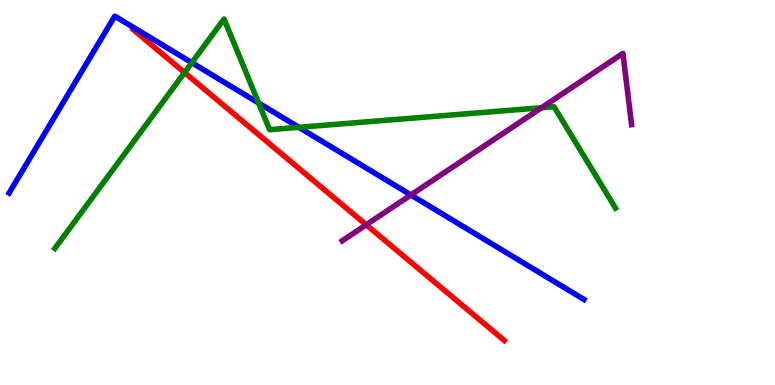[{'lines': ['blue', 'red'], 'intersections': []}, {'lines': ['green', 'red'], 'intersections': [{'x': 2.38, 'y': 8.12}]}, {'lines': ['purple', 'red'], 'intersections': [{'x': 4.73, 'y': 4.16}]}, {'lines': ['blue', 'green'], 'intersections': [{'x': 2.48, 'y': 8.37}, {'x': 3.34, 'y': 7.32}, {'x': 3.86, 'y': 6.69}]}, {'lines': ['blue', 'purple'], 'intersections': [{'x': 5.3, 'y': 4.94}]}, {'lines': ['green', 'purple'], 'intersections': [{'x': 6.99, 'y': 7.2}]}]